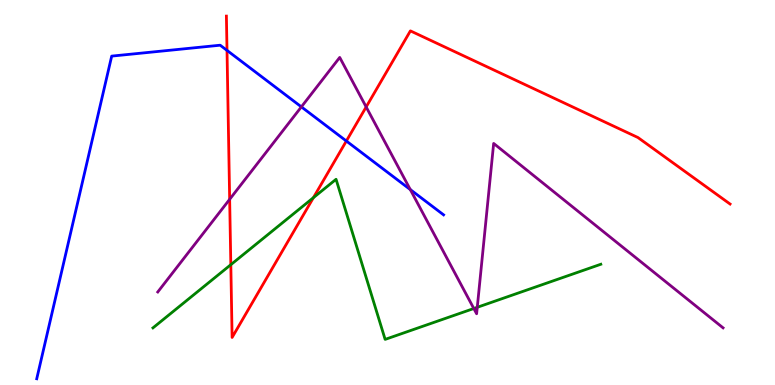[{'lines': ['blue', 'red'], 'intersections': [{'x': 2.93, 'y': 8.69}, {'x': 4.47, 'y': 6.34}]}, {'lines': ['green', 'red'], 'intersections': [{'x': 2.98, 'y': 3.12}, {'x': 4.04, 'y': 4.87}]}, {'lines': ['purple', 'red'], 'intersections': [{'x': 2.96, 'y': 4.82}, {'x': 4.72, 'y': 7.22}]}, {'lines': ['blue', 'green'], 'intersections': []}, {'lines': ['blue', 'purple'], 'intersections': [{'x': 3.89, 'y': 7.22}, {'x': 5.29, 'y': 5.08}]}, {'lines': ['green', 'purple'], 'intersections': [{'x': 6.11, 'y': 1.99}, {'x': 6.16, 'y': 2.02}]}]